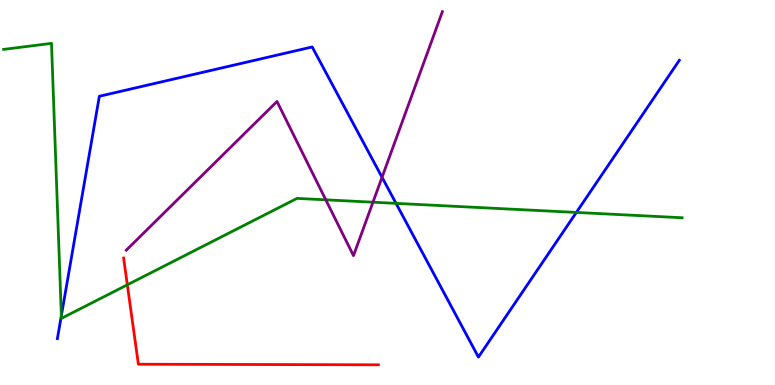[{'lines': ['blue', 'red'], 'intersections': []}, {'lines': ['green', 'red'], 'intersections': [{'x': 1.64, 'y': 2.6}]}, {'lines': ['purple', 'red'], 'intersections': []}, {'lines': ['blue', 'green'], 'intersections': [{'x': 0.792, 'y': 1.8}, {'x': 5.11, 'y': 4.72}, {'x': 7.44, 'y': 4.48}]}, {'lines': ['blue', 'purple'], 'intersections': [{'x': 4.93, 'y': 5.4}]}, {'lines': ['green', 'purple'], 'intersections': [{'x': 4.2, 'y': 4.81}, {'x': 4.81, 'y': 4.75}]}]